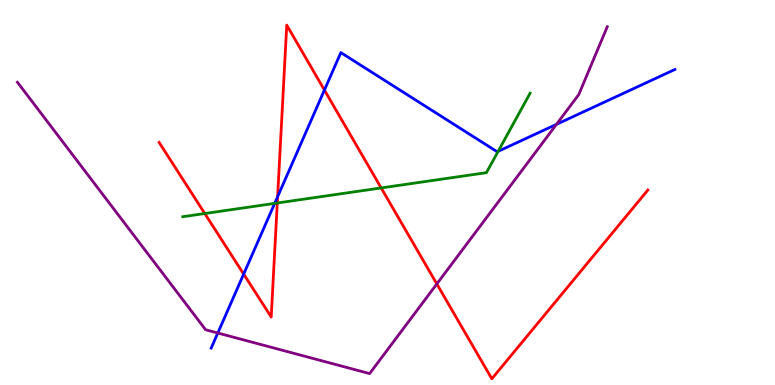[{'lines': ['blue', 'red'], 'intersections': [{'x': 3.14, 'y': 2.88}, {'x': 3.58, 'y': 4.89}, {'x': 4.19, 'y': 7.66}]}, {'lines': ['green', 'red'], 'intersections': [{'x': 2.64, 'y': 4.45}, {'x': 3.58, 'y': 4.73}, {'x': 4.92, 'y': 5.12}]}, {'lines': ['purple', 'red'], 'intersections': [{'x': 5.64, 'y': 2.62}]}, {'lines': ['blue', 'green'], 'intersections': [{'x': 3.54, 'y': 4.72}, {'x': 6.43, 'y': 6.07}]}, {'lines': ['blue', 'purple'], 'intersections': [{'x': 2.81, 'y': 1.35}, {'x': 7.18, 'y': 6.77}]}, {'lines': ['green', 'purple'], 'intersections': []}]